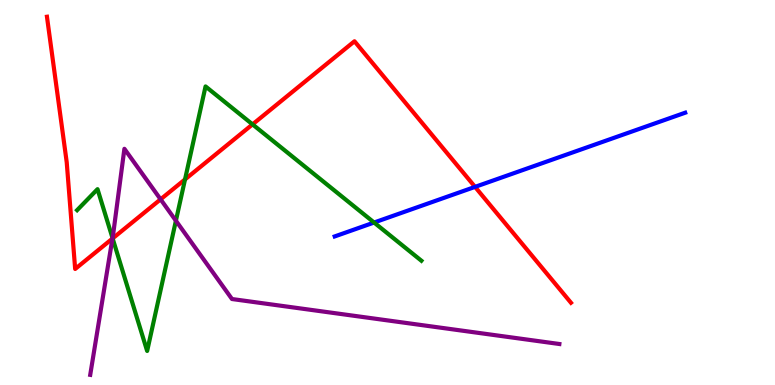[{'lines': ['blue', 'red'], 'intersections': [{'x': 6.13, 'y': 5.15}]}, {'lines': ['green', 'red'], 'intersections': [{'x': 1.45, 'y': 3.81}, {'x': 2.39, 'y': 5.34}, {'x': 3.26, 'y': 6.77}]}, {'lines': ['purple', 'red'], 'intersections': [{'x': 1.45, 'y': 3.8}, {'x': 2.07, 'y': 4.82}]}, {'lines': ['blue', 'green'], 'intersections': [{'x': 4.83, 'y': 4.22}]}, {'lines': ['blue', 'purple'], 'intersections': []}, {'lines': ['green', 'purple'], 'intersections': [{'x': 1.45, 'y': 3.82}, {'x': 2.27, 'y': 4.27}]}]